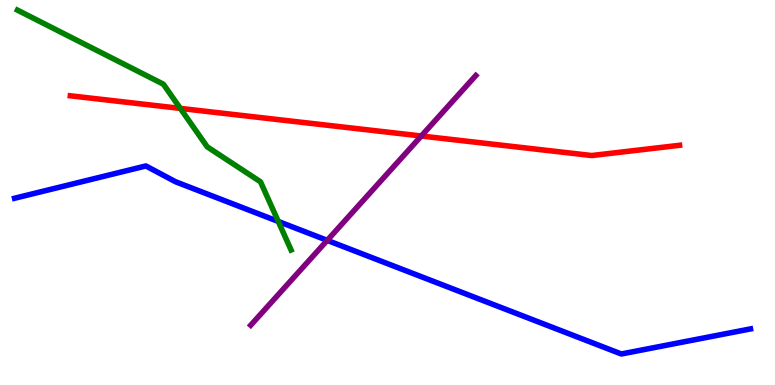[{'lines': ['blue', 'red'], 'intersections': []}, {'lines': ['green', 'red'], 'intersections': [{'x': 2.33, 'y': 7.18}]}, {'lines': ['purple', 'red'], 'intersections': [{'x': 5.44, 'y': 6.47}]}, {'lines': ['blue', 'green'], 'intersections': [{'x': 3.59, 'y': 4.25}]}, {'lines': ['blue', 'purple'], 'intersections': [{'x': 4.22, 'y': 3.76}]}, {'lines': ['green', 'purple'], 'intersections': []}]